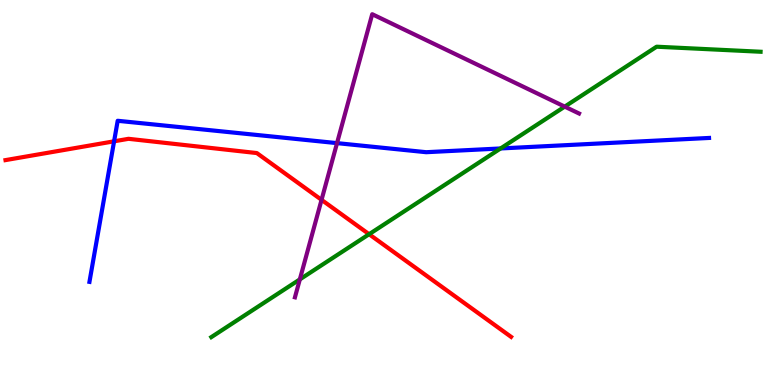[{'lines': ['blue', 'red'], 'intersections': [{'x': 1.47, 'y': 6.33}]}, {'lines': ['green', 'red'], 'intersections': [{'x': 4.76, 'y': 3.92}]}, {'lines': ['purple', 'red'], 'intersections': [{'x': 4.15, 'y': 4.81}]}, {'lines': ['blue', 'green'], 'intersections': [{'x': 6.46, 'y': 6.14}]}, {'lines': ['blue', 'purple'], 'intersections': [{'x': 4.35, 'y': 6.28}]}, {'lines': ['green', 'purple'], 'intersections': [{'x': 3.87, 'y': 2.74}, {'x': 7.29, 'y': 7.23}]}]